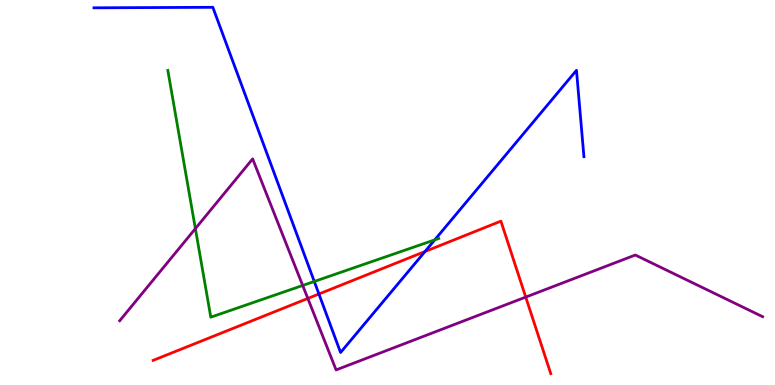[{'lines': ['blue', 'red'], 'intersections': [{'x': 4.12, 'y': 2.36}, {'x': 5.48, 'y': 3.47}]}, {'lines': ['green', 'red'], 'intersections': []}, {'lines': ['purple', 'red'], 'intersections': [{'x': 3.97, 'y': 2.25}, {'x': 6.78, 'y': 2.28}]}, {'lines': ['blue', 'green'], 'intersections': [{'x': 4.06, 'y': 2.69}, {'x': 5.61, 'y': 3.77}]}, {'lines': ['blue', 'purple'], 'intersections': []}, {'lines': ['green', 'purple'], 'intersections': [{'x': 2.52, 'y': 4.06}, {'x': 3.91, 'y': 2.59}]}]